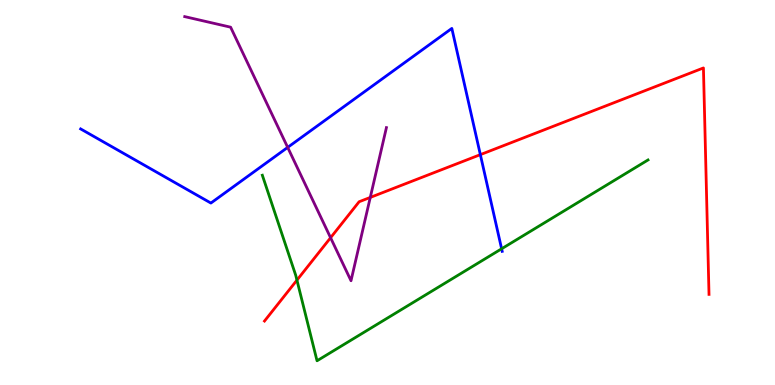[{'lines': ['blue', 'red'], 'intersections': [{'x': 6.2, 'y': 5.98}]}, {'lines': ['green', 'red'], 'intersections': [{'x': 3.83, 'y': 2.72}]}, {'lines': ['purple', 'red'], 'intersections': [{'x': 4.27, 'y': 3.83}, {'x': 4.78, 'y': 4.87}]}, {'lines': ['blue', 'green'], 'intersections': [{'x': 6.47, 'y': 3.54}]}, {'lines': ['blue', 'purple'], 'intersections': [{'x': 3.71, 'y': 6.17}]}, {'lines': ['green', 'purple'], 'intersections': []}]